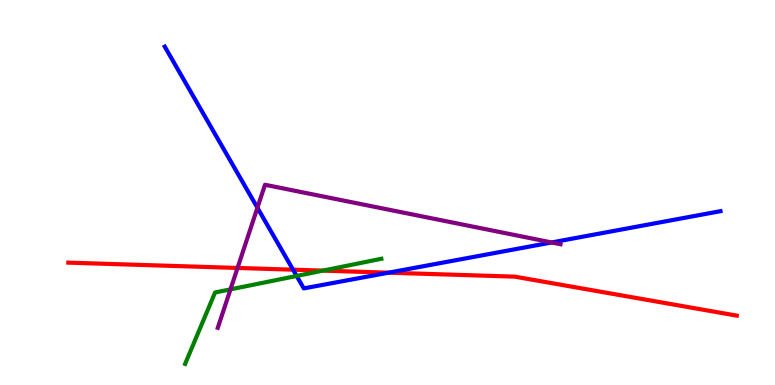[{'lines': ['blue', 'red'], 'intersections': [{'x': 3.78, 'y': 3.0}, {'x': 5.01, 'y': 2.92}]}, {'lines': ['green', 'red'], 'intersections': [{'x': 4.17, 'y': 2.97}]}, {'lines': ['purple', 'red'], 'intersections': [{'x': 3.07, 'y': 3.04}]}, {'lines': ['blue', 'green'], 'intersections': [{'x': 3.83, 'y': 2.83}]}, {'lines': ['blue', 'purple'], 'intersections': [{'x': 3.32, 'y': 4.6}, {'x': 7.12, 'y': 3.7}]}, {'lines': ['green', 'purple'], 'intersections': [{'x': 2.97, 'y': 2.48}]}]